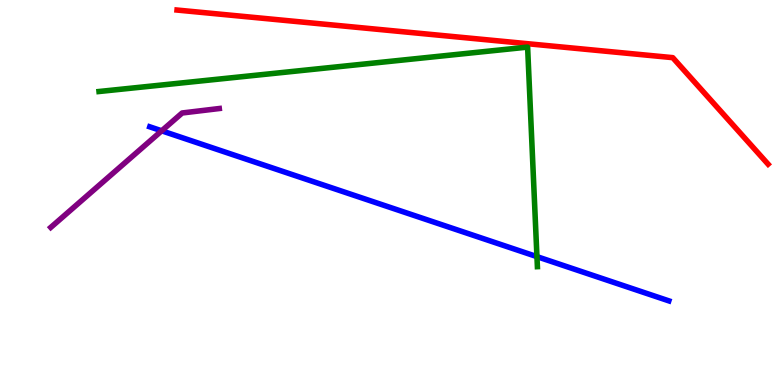[{'lines': ['blue', 'red'], 'intersections': []}, {'lines': ['green', 'red'], 'intersections': []}, {'lines': ['purple', 'red'], 'intersections': []}, {'lines': ['blue', 'green'], 'intersections': [{'x': 6.93, 'y': 3.33}]}, {'lines': ['blue', 'purple'], 'intersections': [{'x': 2.09, 'y': 6.6}]}, {'lines': ['green', 'purple'], 'intersections': []}]